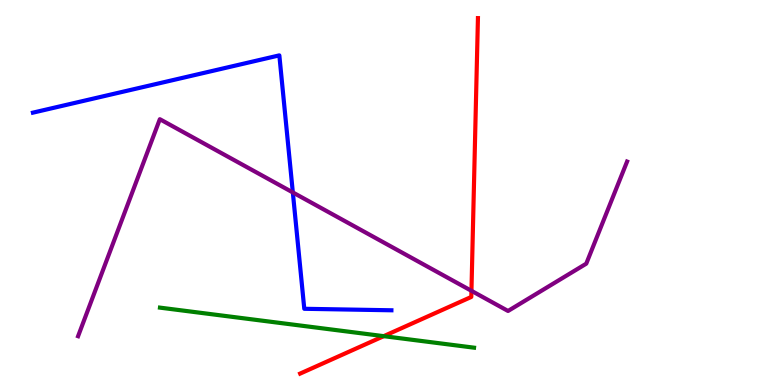[{'lines': ['blue', 'red'], 'intersections': []}, {'lines': ['green', 'red'], 'intersections': [{'x': 4.95, 'y': 1.27}]}, {'lines': ['purple', 'red'], 'intersections': [{'x': 6.08, 'y': 2.45}]}, {'lines': ['blue', 'green'], 'intersections': []}, {'lines': ['blue', 'purple'], 'intersections': [{'x': 3.78, 'y': 5.0}]}, {'lines': ['green', 'purple'], 'intersections': []}]